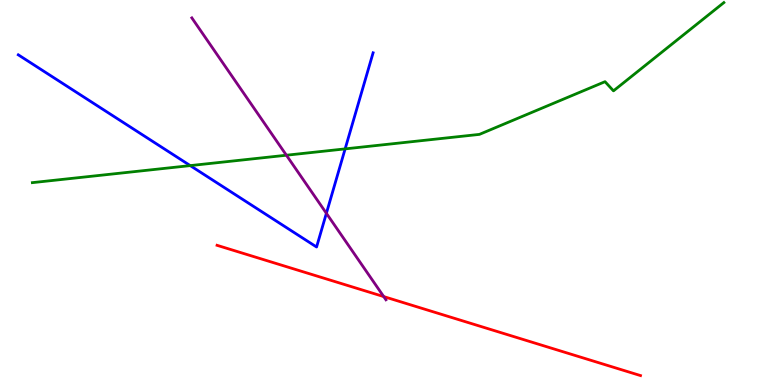[{'lines': ['blue', 'red'], 'intersections': []}, {'lines': ['green', 'red'], 'intersections': []}, {'lines': ['purple', 'red'], 'intersections': [{'x': 4.95, 'y': 2.3}]}, {'lines': ['blue', 'green'], 'intersections': [{'x': 2.45, 'y': 5.7}, {'x': 4.45, 'y': 6.13}]}, {'lines': ['blue', 'purple'], 'intersections': [{'x': 4.21, 'y': 4.46}]}, {'lines': ['green', 'purple'], 'intersections': [{'x': 3.7, 'y': 5.97}]}]